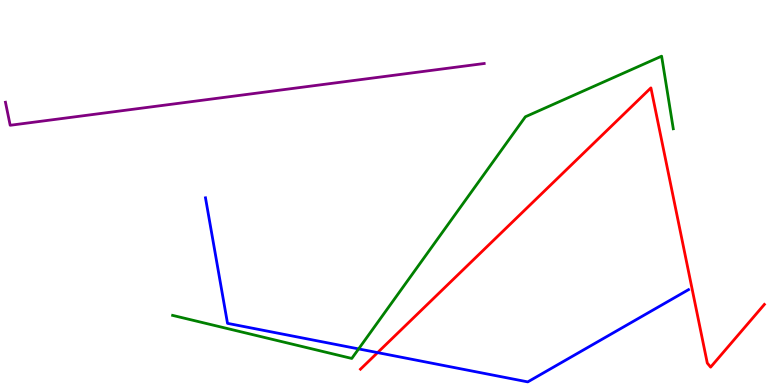[{'lines': ['blue', 'red'], 'intersections': [{'x': 4.87, 'y': 0.841}]}, {'lines': ['green', 'red'], 'intersections': []}, {'lines': ['purple', 'red'], 'intersections': []}, {'lines': ['blue', 'green'], 'intersections': [{'x': 4.63, 'y': 0.938}]}, {'lines': ['blue', 'purple'], 'intersections': []}, {'lines': ['green', 'purple'], 'intersections': []}]